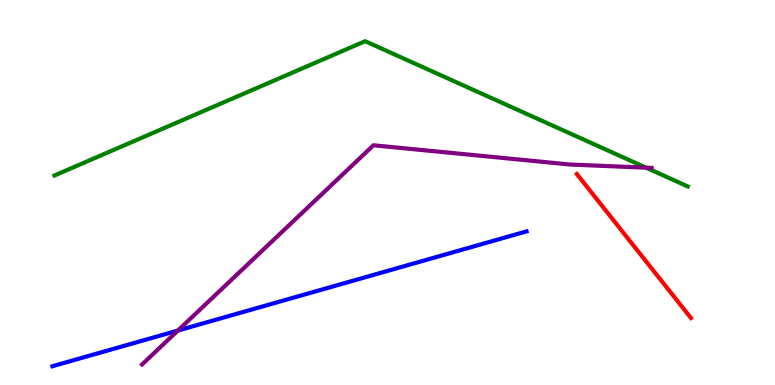[{'lines': ['blue', 'red'], 'intersections': []}, {'lines': ['green', 'red'], 'intersections': []}, {'lines': ['purple', 'red'], 'intersections': []}, {'lines': ['blue', 'green'], 'intersections': []}, {'lines': ['blue', 'purple'], 'intersections': [{'x': 2.3, 'y': 1.41}]}, {'lines': ['green', 'purple'], 'intersections': [{'x': 8.34, 'y': 5.64}]}]